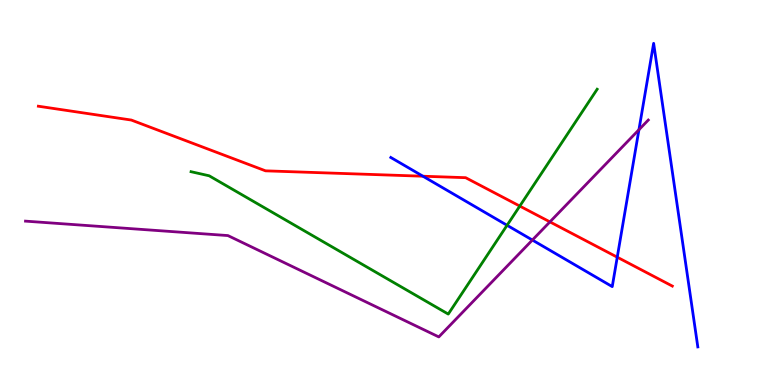[{'lines': ['blue', 'red'], 'intersections': [{'x': 5.46, 'y': 5.42}, {'x': 7.96, 'y': 3.32}]}, {'lines': ['green', 'red'], 'intersections': [{'x': 6.71, 'y': 4.65}]}, {'lines': ['purple', 'red'], 'intersections': [{'x': 7.1, 'y': 4.24}]}, {'lines': ['blue', 'green'], 'intersections': [{'x': 6.54, 'y': 4.15}]}, {'lines': ['blue', 'purple'], 'intersections': [{'x': 6.87, 'y': 3.77}, {'x': 8.24, 'y': 6.63}]}, {'lines': ['green', 'purple'], 'intersections': []}]